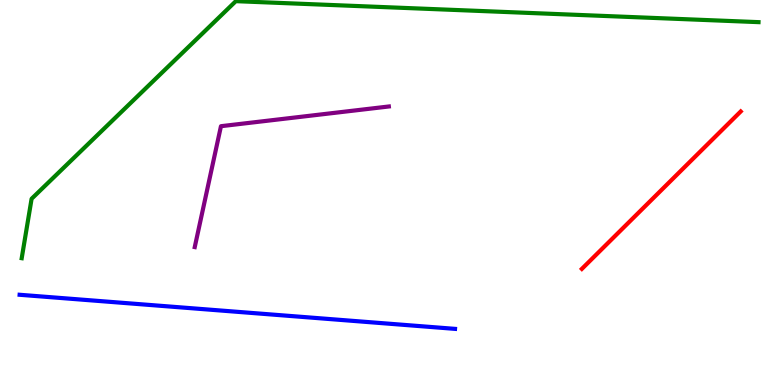[{'lines': ['blue', 'red'], 'intersections': []}, {'lines': ['green', 'red'], 'intersections': []}, {'lines': ['purple', 'red'], 'intersections': []}, {'lines': ['blue', 'green'], 'intersections': []}, {'lines': ['blue', 'purple'], 'intersections': []}, {'lines': ['green', 'purple'], 'intersections': []}]